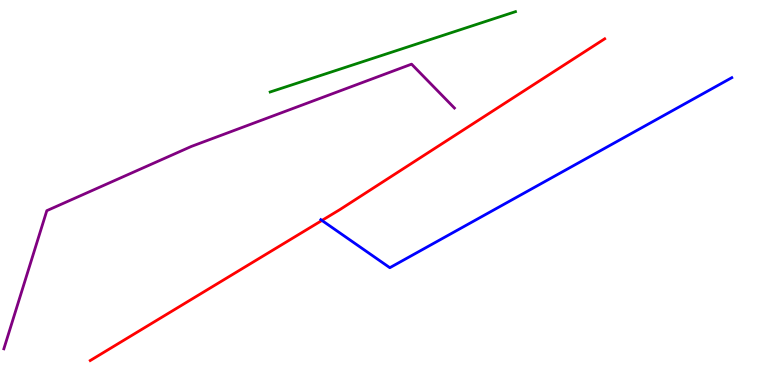[{'lines': ['blue', 'red'], 'intersections': [{'x': 4.15, 'y': 4.27}]}, {'lines': ['green', 'red'], 'intersections': []}, {'lines': ['purple', 'red'], 'intersections': []}, {'lines': ['blue', 'green'], 'intersections': []}, {'lines': ['blue', 'purple'], 'intersections': []}, {'lines': ['green', 'purple'], 'intersections': []}]